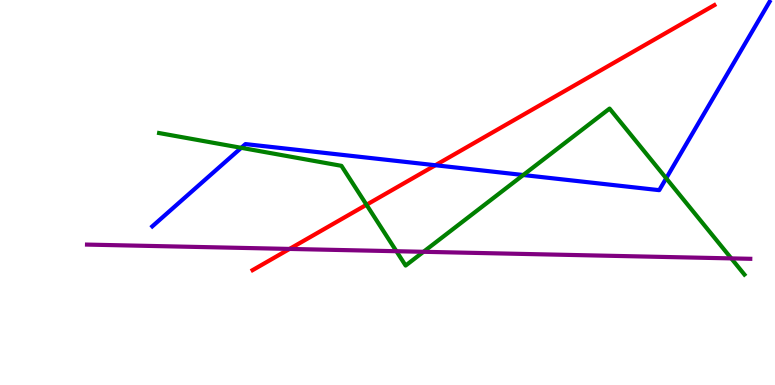[{'lines': ['blue', 'red'], 'intersections': [{'x': 5.62, 'y': 5.71}]}, {'lines': ['green', 'red'], 'intersections': [{'x': 4.73, 'y': 4.68}]}, {'lines': ['purple', 'red'], 'intersections': [{'x': 3.74, 'y': 3.53}]}, {'lines': ['blue', 'green'], 'intersections': [{'x': 3.11, 'y': 6.16}, {'x': 6.75, 'y': 5.45}, {'x': 8.6, 'y': 5.37}]}, {'lines': ['blue', 'purple'], 'intersections': []}, {'lines': ['green', 'purple'], 'intersections': [{'x': 5.11, 'y': 3.47}, {'x': 5.46, 'y': 3.46}, {'x': 9.44, 'y': 3.29}]}]